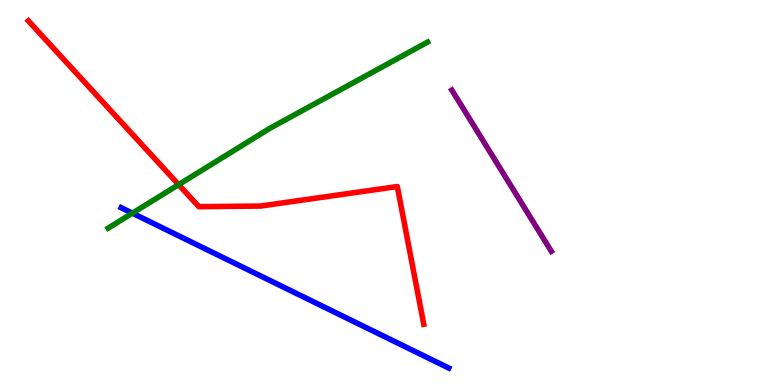[{'lines': ['blue', 'red'], 'intersections': []}, {'lines': ['green', 'red'], 'intersections': [{'x': 2.3, 'y': 5.2}]}, {'lines': ['purple', 'red'], 'intersections': []}, {'lines': ['blue', 'green'], 'intersections': [{'x': 1.71, 'y': 4.46}]}, {'lines': ['blue', 'purple'], 'intersections': []}, {'lines': ['green', 'purple'], 'intersections': []}]